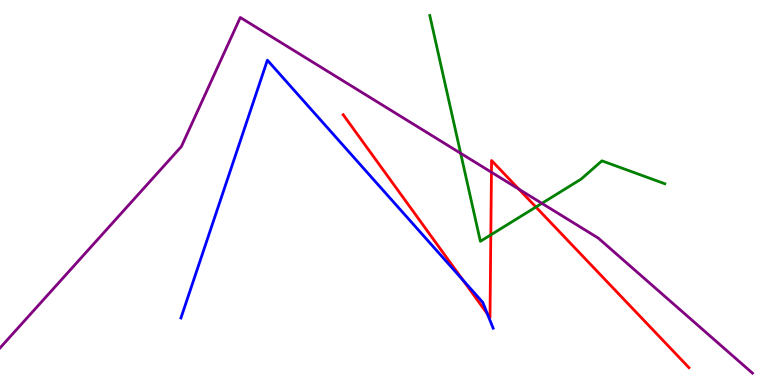[{'lines': ['blue', 'red'], 'intersections': [{'x': 5.97, 'y': 2.73}, {'x': 6.29, 'y': 1.85}]}, {'lines': ['green', 'red'], 'intersections': [{'x': 6.33, 'y': 3.9}, {'x': 6.91, 'y': 4.62}]}, {'lines': ['purple', 'red'], 'intersections': [{'x': 6.34, 'y': 5.53}, {'x': 6.7, 'y': 5.09}]}, {'lines': ['blue', 'green'], 'intersections': []}, {'lines': ['blue', 'purple'], 'intersections': []}, {'lines': ['green', 'purple'], 'intersections': [{'x': 5.94, 'y': 6.02}, {'x': 6.99, 'y': 4.72}]}]